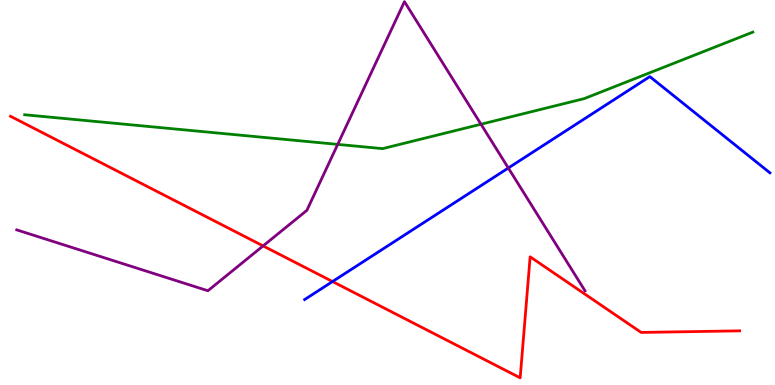[{'lines': ['blue', 'red'], 'intersections': [{'x': 4.29, 'y': 2.69}]}, {'lines': ['green', 'red'], 'intersections': []}, {'lines': ['purple', 'red'], 'intersections': [{'x': 3.39, 'y': 3.61}]}, {'lines': ['blue', 'green'], 'intersections': []}, {'lines': ['blue', 'purple'], 'intersections': [{'x': 6.56, 'y': 5.64}]}, {'lines': ['green', 'purple'], 'intersections': [{'x': 4.36, 'y': 6.25}, {'x': 6.21, 'y': 6.77}]}]